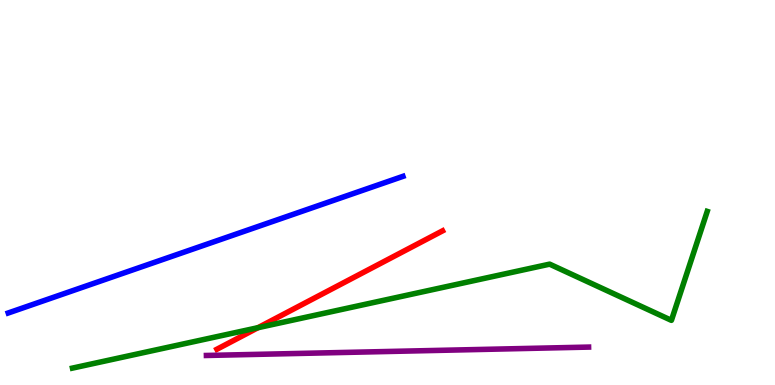[{'lines': ['blue', 'red'], 'intersections': []}, {'lines': ['green', 'red'], 'intersections': [{'x': 3.33, 'y': 1.49}]}, {'lines': ['purple', 'red'], 'intersections': []}, {'lines': ['blue', 'green'], 'intersections': []}, {'lines': ['blue', 'purple'], 'intersections': []}, {'lines': ['green', 'purple'], 'intersections': []}]